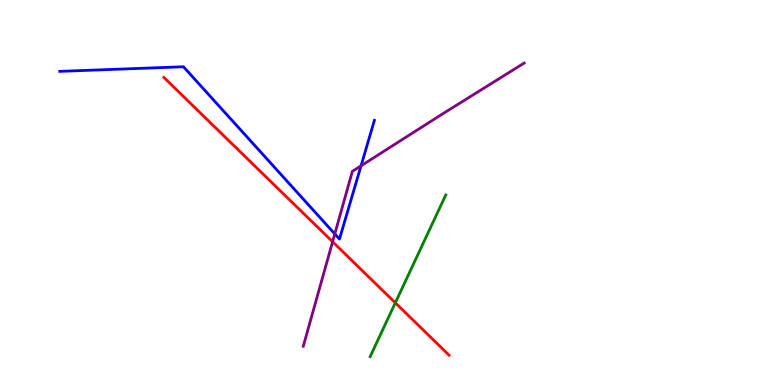[{'lines': ['blue', 'red'], 'intersections': []}, {'lines': ['green', 'red'], 'intersections': [{'x': 5.1, 'y': 2.13}]}, {'lines': ['purple', 'red'], 'intersections': [{'x': 4.29, 'y': 3.72}]}, {'lines': ['blue', 'green'], 'intersections': []}, {'lines': ['blue', 'purple'], 'intersections': [{'x': 4.32, 'y': 3.92}, {'x': 4.66, 'y': 5.69}]}, {'lines': ['green', 'purple'], 'intersections': []}]